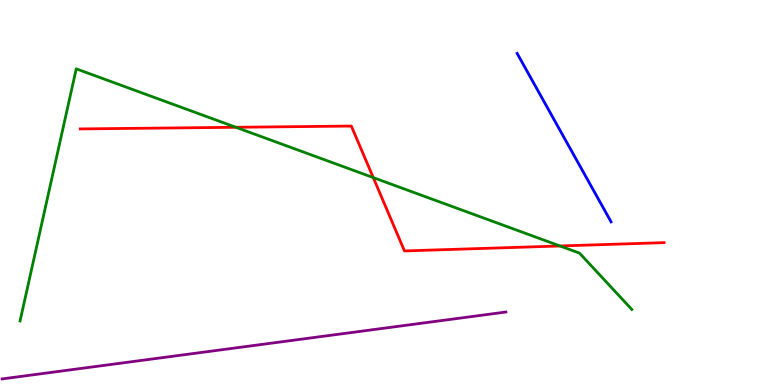[{'lines': ['blue', 'red'], 'intersections': []}, {'lines': ['green', 'red'], 'intersections': [{'x': 3.04, 'y': 6.69}, {'x': 4.82, 'y': 5.39}, {'x': 7.23, 'y': 3.61}]}, {'lines': ['purple', 'red'], 'intersections': []}, {'lines': ['blue', 'green'], 'intersections': []}, {'lines': ['blue', 'purple'], 'intersections': []}, {'lines': ['green', 'purple'], 'intersections': []}]